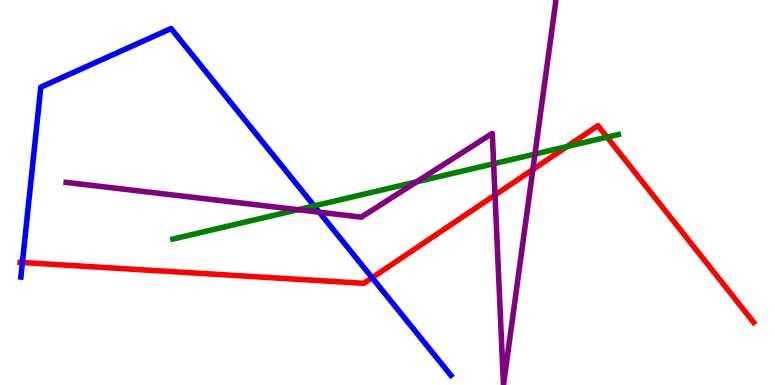[{'lines': ['blue', 'red'], 'intersections': [{'x': 0.289, 'y': 3.18}, {'x': 4.8, 'y': 2.79}]}, {'lines': ['green', 'red'], 'intersections': [{'x': 7.32, 'y': 6.19}, {'x': 7.83, 'y': 6.44}]}, {'lines': ['purple', 'red'], 'intersections': [{'x': 6.39, 'y': 4.93}, {'x': 6.88, 'y': 5.6}]}, {'lines': ['blue', 'green'], 'intersections': [{'x': 4.05, 'y': 4.65}]}, {'lines': ['blue', 'purple'], 'intersections': [{'x': 4.12, 'y': 4.49}]}, {'lines': ['green', 'purple'], 'intersections': [{'x': 3.84, 'y': 4.55}, {'x': 5.37, 'y': 5.28}, {'x': 6.37, 'y': 5.75}, {'x': 6.9, 'y': 6.0}]}]